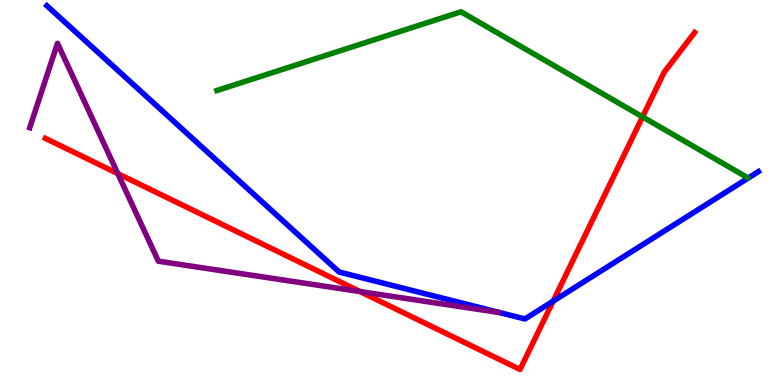[{'lines': ['blue', 'red'], 'intersections': [{'x': 7.14, 'y': 2.18}]}, {'lines': ['green', 'red'], 'intersections': [{'x': 8.29, 'y': 6.96}]}, {'lines': ['purple', 'red'], 'intersections': [{'x': 1.52, 'y': 5.49}, {'x': 4.65, 'y': 2.43}]}, {'lines': ['blue', 'green'], 'intersections': []}, {'lines': ['blue', 'purple'], 'intersections': []}, {'lines': ['green', 'purple'], 'intersections': []}]